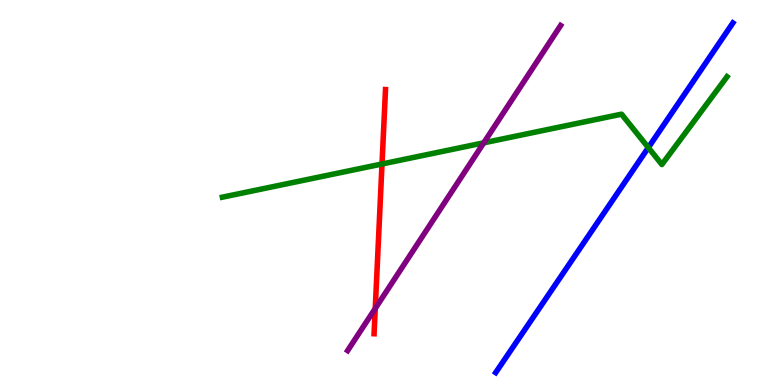[{'lines': ['blue', 'red'], 'intersections': []}, {'lines': ['green', 'red'], 'intersections': [{'x': 4.93, 'y': 5.74}]}, {'lines': ['purple', 'red'], 'intersections': [{'x': 4.84, 'y': 1.99}]}, {'lines': ['blue', 'green'], 'intersections': [{'x': 8.37, 'y': 6.17}]}, {'lines': ['blue', 'purple'], 'intersections': []}, {'lines': ['green', 'purple'], 'intersections': [{'x': 6.24, 'y': 6.29}]}]